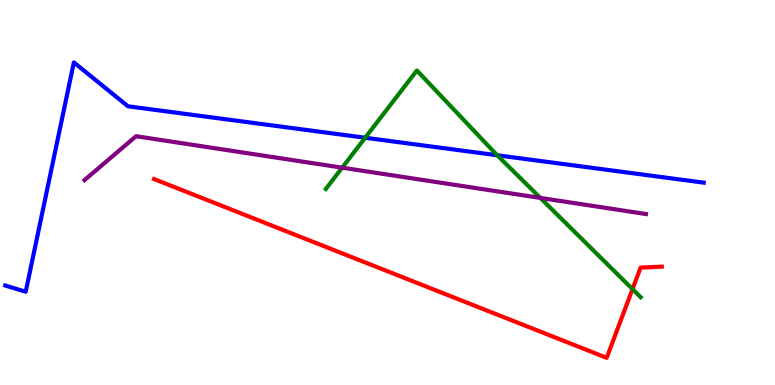[{'lines': ['blue', 'red'], 'intersections': []}, {'lines': ['green', 'red'], 'intersections': [{'x': 8.16, 'y': 2.49}]}, {'lines': ['purple', 'red'], 'intersections': []}, {'lines': ['blue', 'green'], 'intersections': [{'x': 4.71, 'y': 6.42}, {'x': 6.42, 'y': 5.97}]}, {'lines': ['blue', 'purple'], 'intersections': []}, {'lines': ['green', 'purple'], 'intersections': [{'x': 4.42, 'y': 5.64}, {'x': 6.97, 'y': 4.86}]}]